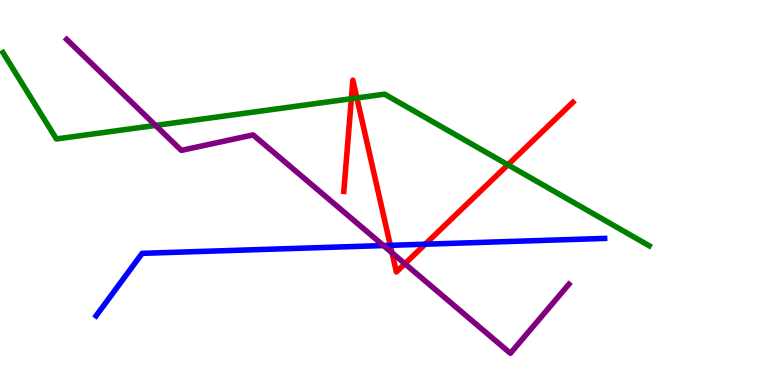[{'lines': ['blue', 'red'], 'intersections': [{'x': 5.04, 'y': 3.63}, {'x': 5.49, 'y': 3.66}]}, {'lines': ['green', 'red'], 'intersections': [{'x': 4.53, 'y': 7.44}, {'x': 4.61, 'y': 7.46}, {'x': 6.55, 'y': 5.72}]}, {'lines': ['purple', 'red'], 'intersections': [{'x': 5.06, 'y': 3.43}, {'x': 5.22, 'y': 3.15}]}, {'lines': ['blue', 'green'], 'intersections': []}, {'lines': ['blue', 'purple'], 'intersections': [{'x': 4.95, 'y': 3.62}]}, {'lines': ['green', 'purple'], 'intersections': [{'x': 2.01, 'y': 6.74}]}]